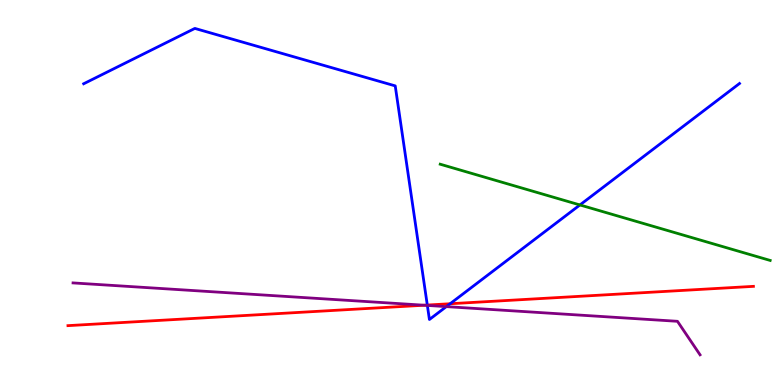[{'lines': ['blue', 'red'], 'intersections': [{'x': 5.51, 'y': 2.08}, {'x': 5.81, 'y': 2.11}]}, {'lines': ['green', 'red'], 'intersections': []}, {'lines': ['purple', 'red'], 'intersections': [{'x': 5.47, 'y': 2.07}]}, {'lines': ['blue', 'green'], 'intersections': [{'x': 7.48, 'y': 4.68}]}, {'lines': ['blue', 'purple'], 'intersections': [{'x': 5.51, 'y': 2.07}, {'x': 5.76, 'y': 2.04}]}, {'lines': ['green', 'purple'], 'intersections': []}]